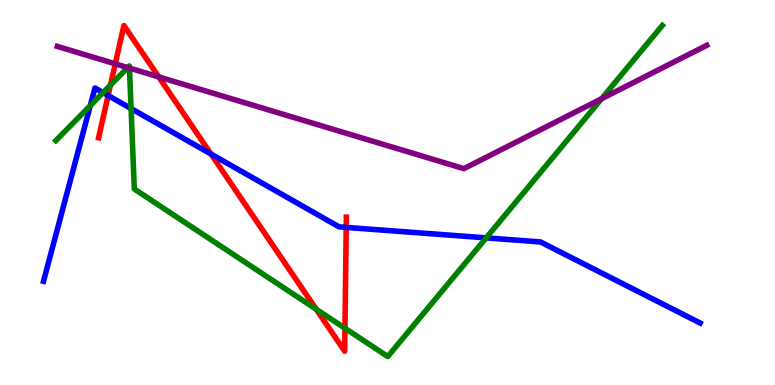[{'lines': ['blue', 'red'], 'intersections': [{'x': 1.4, 'y': 7.52}, {'x': 2.72, 'y': 6.0}, {'x': 4.47, 'y': 4.09}]}, {'lines': ['green', 'red'], 'intersections': [{'x': 1.43, 'y': 7.79}, {'x': 4.08, 'y': 1.97}, {'x': 4.45, 'y': 1.47}]}, {'lines': ['purple', 'red'], 'intersections': [{'x': 1.49, 'y': 8.34}, {'x': 2.05, 'y': 8.0}]}, {'lines': ['blue', 'green'], 'intersections': [{'x': 1.17, 'y': 7.26}, {'x': 1.33, 'y': 7.59}, {'x': 1.69, 'y': 7.18}, {'x': 6.27, 'y': 3.82}]}, {'lines': ['blue', 'purple'], 'intersections': []}, {'lines': ['green', 'purple'], 'intersections': [{'x': 1.65, 'y': 8.24}, {'x': 1.67, 'y': 8.23}, {'x': 7.76, 'y': 7.44}]}]